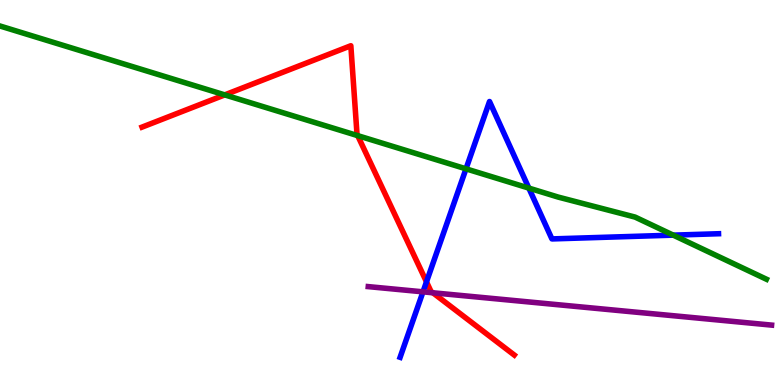[{'lines': ['blue', 'red'], 'intersections': [{'x': 5.5, 'y': 2.68}]}, {'lines': ['green', 'red'], 'intersections': [{'x': 2.9, 'y': 7.54}, {'x': 4.62, 'y': 6.48}]}, {'lines': ['purple', 'red'], 'intersections': [{'x': 5.59, 'y': 2.4}]}, {'lines': ['blue', 'green'], 'intersections': [{'x': 6.01, 'y': 5.61}, {'x': 6.82, 'y': 5.11}, {'x': 8.69, 'y': 3.89}]}, {'lines': ['blue', 'purple'], 'intersections': [{'x': 5.46, 'y': 2.42}]}, {'lines': ['green', 'purple'], 'intersections': []}]